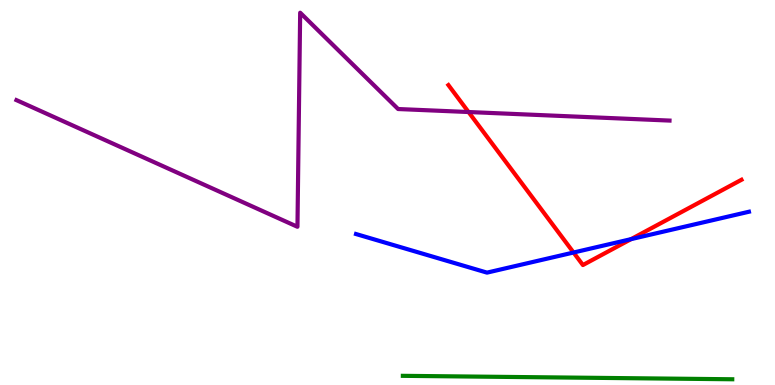[{'lines': ['blue', 'red'], 'intersections': [{'x': 7.4, 'y': 3.44}, {'x': 8.14, 'y': 3.79}]}, {'lines': ['green', 'red'], 'intersections': []}, {'lines': ['purple', 'red'], 'intersections': [{'x': 6.05, 'y': 7.09}]}, {'lines': ['blue', 'green'], 'intersections': []}, {'lines': ['blue', 'purple'], 'intersections': []}, {'lines': ['green', 'purple'], 'intersections': []}]